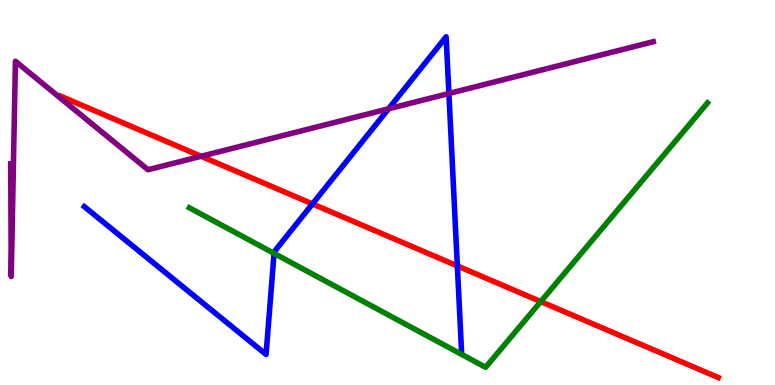[{'lines': ['blue', 'red'], 'intersections': [{'x': 4.03, 'y': 4.7}, {'x': 5.9, 'y': 3.09}]}, {'lines': ['green', 'red'], 'intersections': [{'x': 6.98, 'y': 2.17}]}, {'lines': ['purple', 'red'], 'intersections': [{'x': 2.6, 'y': 5.94}]}, {'lines': ['blue', 'green'], 'intersections': [{'x': 3.54, 'y': 3.42}]}, {'lines': ['blue', 'purple'], 'intersections': [{'x': 5.01, 'y': 7.17}, {'x': 5.79, 'y': 7.57}]}, {'lines': ['green', 'purple'], 'intersections': []}]